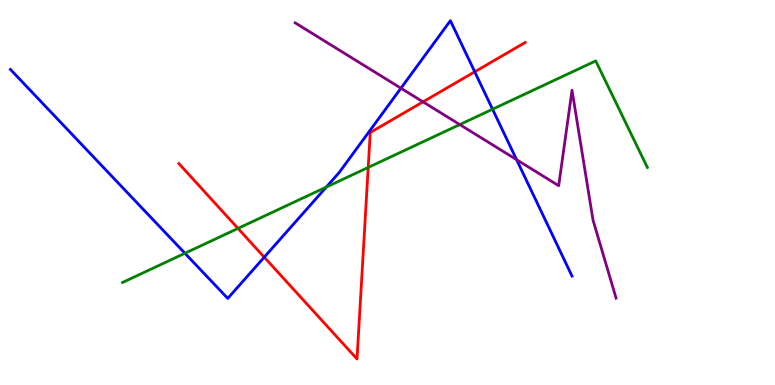[{'lines': ['blue', 'red'], 'intersections': [{'x': 3.41, 'y': 3.32}, {'x': 6.13, 'y': 8.14}]}, {'lines': ['green', 'red'], 'intersections': [{'x': 3.07, 'y': 4.07}, {'x': 4.75, 'y': 5.65}]}, {'lines': ['purple', 'red'], 'intersections': [{'x': 5.46, 'y': 7.35}]}, {'lines': ['blue', 'green'], 'intersections': [{'x': 2.39, 'y': 3.42}, {'x': 4.21, 'y': 5.14}, {'x': 6.36, 'y': 7.16}]}, {'lines': ['blue', 'purple'], 'intersections': [{'x': 5.17, 'y': 7.71}, {'x': 6.67, 'y': 5.85}]}, {'lines': ['green', 'purple'], 'intersections': [{'x': 5.93, 'y': 6.76}]}]